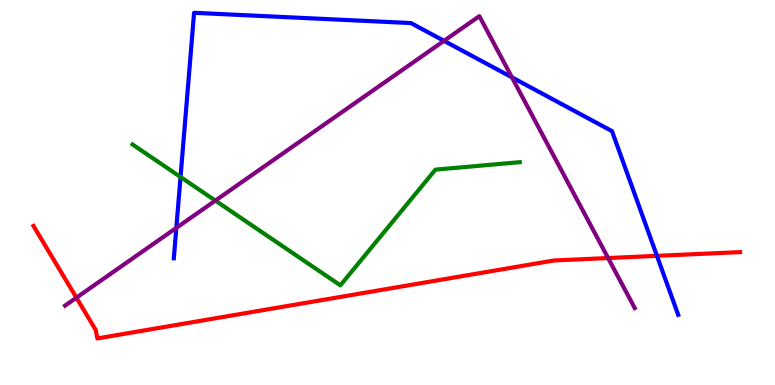[{'lines': ['blue', 'red'], 'intersections': [{'x': 8.48, 'y': 3.35}]}, {'lines': ['green', 'red'], 'intersections': []}, {'lines': ['purple', 'red'], 'intersections': [{'x': 0.986, 'y': 2.27}, {'x': 7.85, 'y': 3.3}]}, {'lines': ['blue', 'green'], 'intersections': [{'x': 2.33, 'y': 5.4}]}, {'lines': ['blue', 'purple'], 'intersections': [{'x': 2.28, 'y': 4.08}, {'x': 5.73, 'y': 8.94}, {'x': 6.61, 'y': 7.99}]}, {'lines': ['green', 'purple'], 'intersections': [{'x': 2.78, 'y': 4.79}]}]